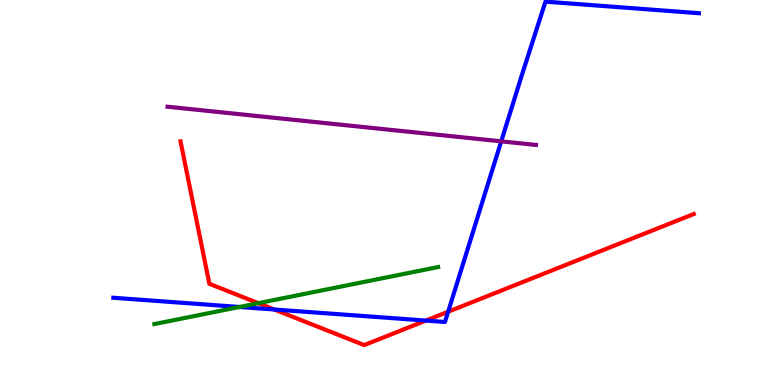[{'lines': ['blue', 'red'], 'intersections': [{'x': 3.54, 'y': 1.96}, {'x': 5.49, 'y': 1.67}, {'x': 5.78, 'y': 1.9}]}, {'lines': ['green', 'red'], 'intersections': [{'x': 3.33, 'y': 2.13}]}, {'lines': ['purple', 'red'], 'intersections': []}, {'lines': ['blue', 'green'], 'intersections': [{'x': 3.09, 'y': 2.03}]}, {'lines': ['blue', 'purple'], 'intersections': [{'x': 6.47, 'y': 6.33}]}, {'lines': ['green', 'purple'], 'intersections': []}]